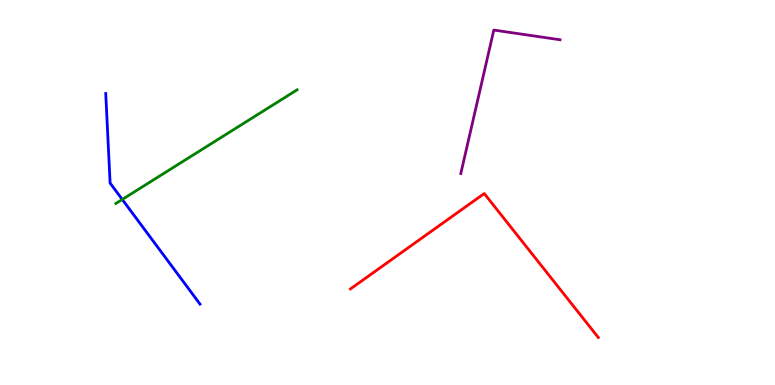[{'lines': ['blue', 'red'], 'intersections': []}, {'lines': ['green', 'red'], 'intersections': []}, {'lines': ['purple', 'red'], 'intersections': []}, {'lines': ['blue', 'green'], 'intersections': [{'x': 1.58, 'y': 4.82}]}, {'lines': ['blue', 'purple'], 'intersections': []}, {'lines': ['green', 'purple'], 'intersections': []}]